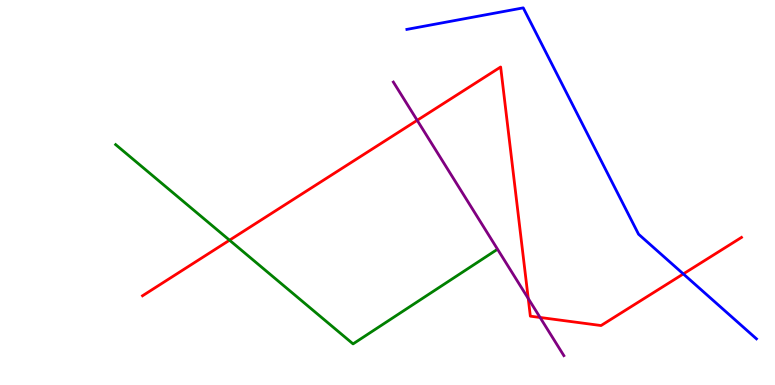[{'lines': ['blue', 'red'], 'intersections': [{'x': 8.82, 'y': 2.89}]}, {'lines': ['green', 'red'], 'intersections': [{'x': 2.96, 'y': 3.76}]}, {'lines': ['purple', 'red'], 'intersections': [{'x': 5.38, 'y': 6.88}, {'x': 6.82, 'y': 2.25}, {'x': 6.97, 'y': 1.75}]}, {'lines': ['blue', 'green'], 'intersections': []}, {'lines': ['blue', 'purple'], 'intersections': []}, {'lines': ['green', 'purple'], 'intersections': []}]